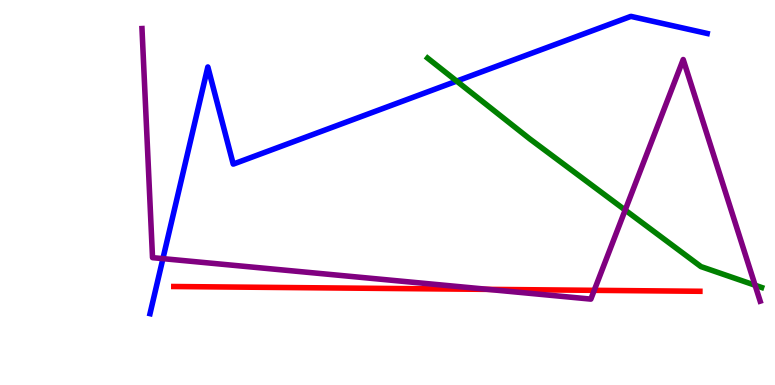[{'lines': ['blue', 'red'], 'intersections': []}, {'lines': ['green', 'red'], 'intersections': []}, {'lines': ['purple', 'red'], 'intersections': [{'x': 6.29, 'y': 2.48}, {'x': 7.67, 'y': 2.46}]}, {'lines': ['blue', 'green'], 'intersections': [{'x': 5.89, 'y': 7.89}]}, {'lines': ['blue', 'purple'], 'intersections': [{'x': 2.1, 'y': 3.28}]}, {'lines': ['green', 'purple'], 'intersections': [{'x': 8.07, 'y': 4.54}, {'x': 9.74, 'y': 2.59}]}]